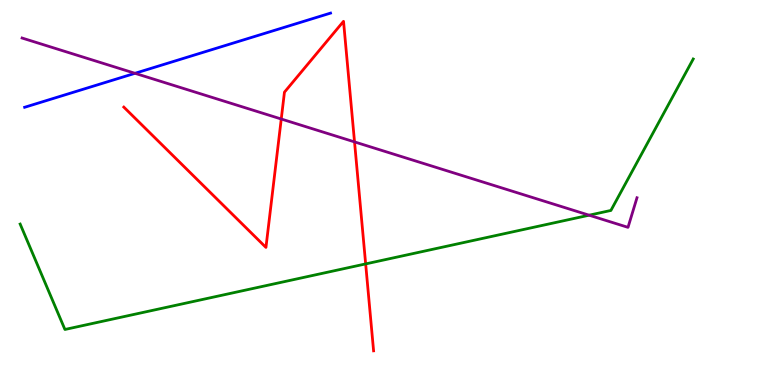[{'lines': ['blue', 'red'], 'intersections': []}, {'lines': ['green', 'red'], 'intersections': [{'x': 4.72, 'y': 3.15}]}, {'lines': ['purple', 'red'], 'intersections': [{'x': 3.63, 'y': 6.91}, {'x': 4.57, 'y': 6.31}]}, {'lines': ['blue', 'green'], 'intersections': []}, {'lines': ['blue', 'purple'], 'intersections': [{'x': 1.74, 'y': 8.1}]}, {'lines': ['green', 'purple'], 'intersections': [{'x': 7.6, 'y': 4.41}]}]